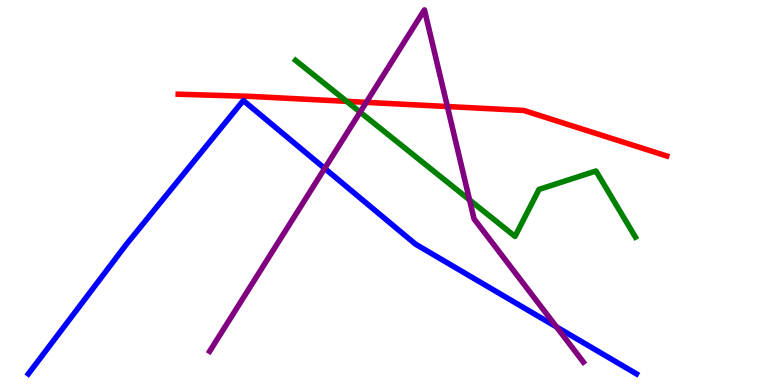[{'lines': ['blue', 'red'], 'intersections': []}, {'lines': ['green', 'red'], 'intersections': [{'x': 4.47, 'y': 7.37}]}, {'lines': ['purple', 'red'], 'intersections': [{'x': 4.73, 'y': 7.34}, {'x': 5.77, 'y': 7.23}]}, {'lines': ['blue', 'green'], 'intersections': []}, {'lines': ['blue', 'purple'], 'intersections': [{'x': 4.19, 'y': 5.63}, {'x': 7.18, 'y': 1.51}]}, {'lines': ['green', 'purple'], 'intersections': [{'x': 4.65, 'y': 7.09}, {'x': 6.06, 'y': 4.81}]}]